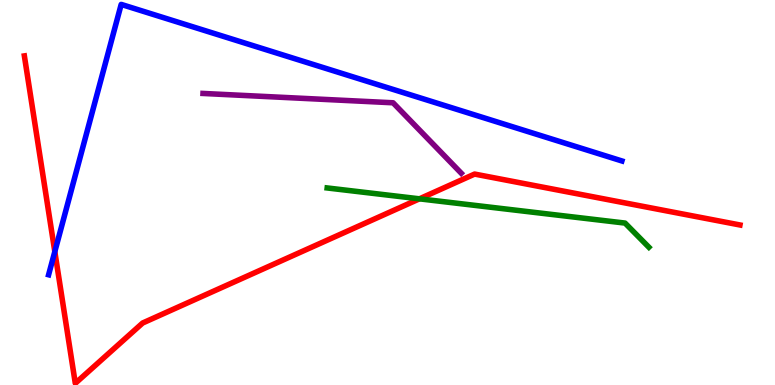[{'lines': ['blue', 'red'], 'intersections': [{'x': 0.707, 'y': 3.46}]}, {'lines': ['green', 'red'], 'intersections': [{'x': 5.41, 'y': 4.84}]}, {'lines': ['purple', 'red'], 'intersections': []}, {'lines': ['blue', 'green'], 'intersections': []}, {'lines': ['blue', 'purple'], 'intersections': []}, {'lines': ['green', 'purple'], 'intersections': []}]